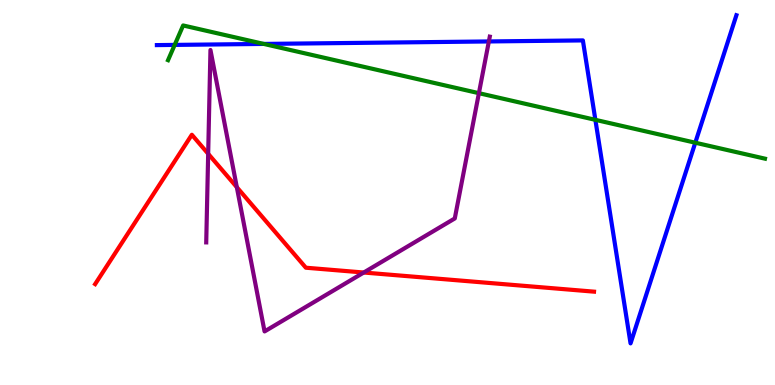[{'lines': ['blue', 'red'], 'intersections': []}, {'lines': ['green', 'red'], 'intersections': []}, {'lines': ['purple', 'red'], 'intersections': [{'x': 2.69, 'y': 6.01}, {'x': 3.06, 'y': 5.14}, {'x': 4.69, 'y': 2.92}]}, {'lines': ['blue', 'green'], 'intersections': [{'x': 2.25, 'y': 8.83}, {'x': 3.4, 'y': 8.86}, {'x': 7.68, 'y': 6.89}, {'x': 8.97, 'y': 6.29}]}, {'lines': ['blue', 'purple'], 'intersections': [{'x': 6.31, 'y': 8.92}]}, {'lines': ['green', 'purple'], 'intersections': [{'x': 6.18, 'y': 7.58}]}]